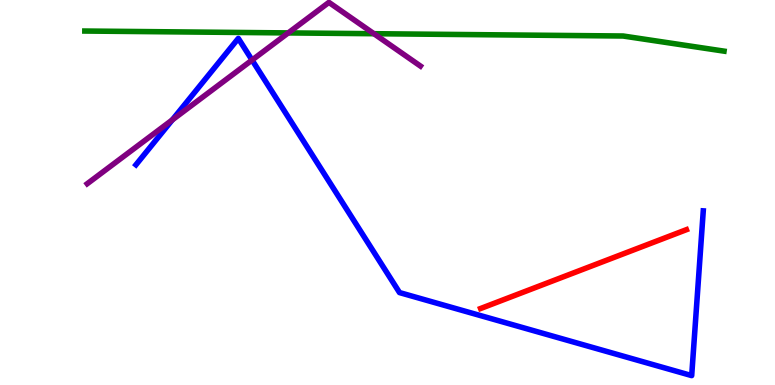[{'lines': ['blue', 'red'], 'intersections': []}, {'lines': ['green', 'red'], 'intersections': []}, {'lines': ['purple', 'red'], 'intersections': []}, {'lines': ['blue', 'green'], 'intersections': []}, {'lines': ['blue', 'purple'], 'intersections': [{'x': 2.22, 'y': 6.89}, {'x': 3.25, 'y': 8.44}]}, {'lines': ['green', 'purple'], 'intersections': [{'x': 3.72, 'y': 9.15}, {'x': 4.82, 'y': 9.12}]}]